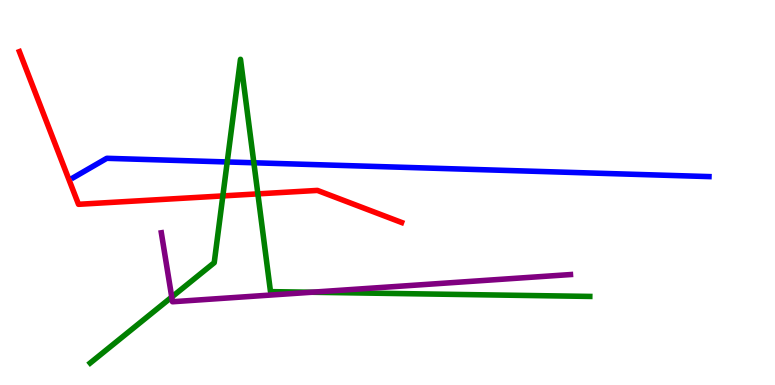[{'lines': ['blue', 'red'], 'intersections': []}, {'lines': ['green', 'red'], 'intersections': [{'x': 2.88, 'y': 4.91}, {'x': 3.33, 'y': 4.96}]}, {'lines': ['purple', 'red'], 'intersections': []}, {'lines': ['blue', 'green'], 'intersections': [{'x': 2.93, 'y': 5.79}, {'x': 3.28, 'y': 5.77}]}, {'lines': ['blue', 'purple'], 'intersections': []}, {'lines': ['green', 'purple'], 'intersections': [{'x': 2.22, 'y': 2.28}, {'x': 4.02, 'y': 2.41}]}]